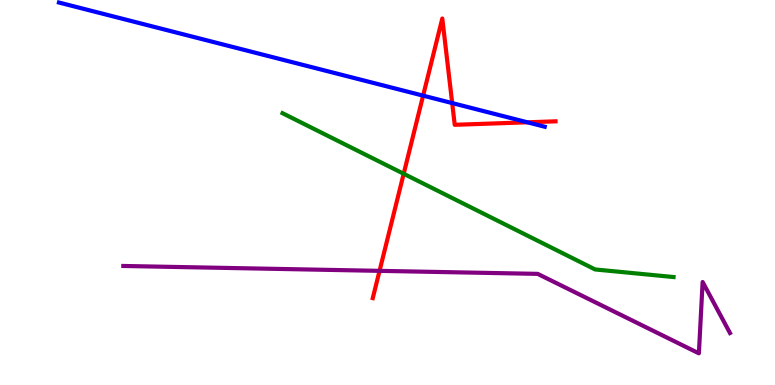[{'lines': ['blue', 'red'], 'intersections': [{'x': 5.46, 'y': 7.52}, {'x': 5.83, 'y': 7.32}, {'x': 6.8, 'y': 6.82}]}, {'lines': ['green', 'red'], 'intersections': [{'x': 5.21, 'y': 5.49}]}, {'lines': ['purple', 'red'], 'intersections': [{'x': 4.9, 'y': 2.96}]}, {'lines': ['blue', 'green'], 'intersections': []}, {'lines': ['blue', 'purple'], 'intersections': []}, {'lines': ['green', 'purple'], 'intersections': []}]